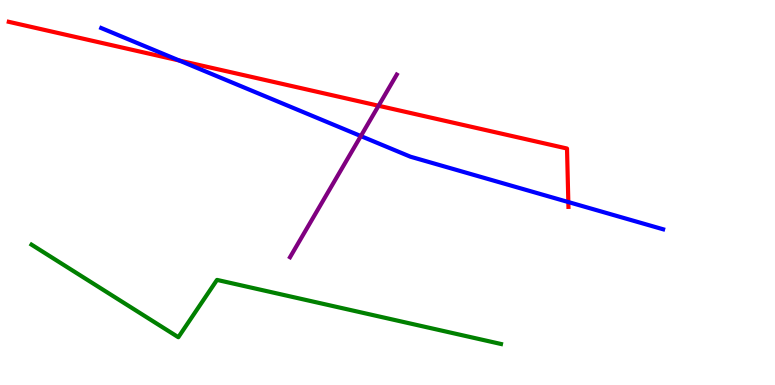[{'lines': ['blue', 'red'], 'intersections': [{'x': 2.31, 'y': 8.43}, {'x': 7.33, 'y': 4.75}]}, {'lines': ['green', 'red'], 'intersections': []}, {'lines': ['purple', 'red'], 'intersections': [{'x': 4.88, 'y': 7.25}]}, {'lines': ['blue', 'green'], 'intersections': []}, {'lines': ['blue', 'purple'], 'intersections': [{'x': 4.66, 'y': 6.47}]}, {'lines': ['green', 'purple'], 'intersections': []}]